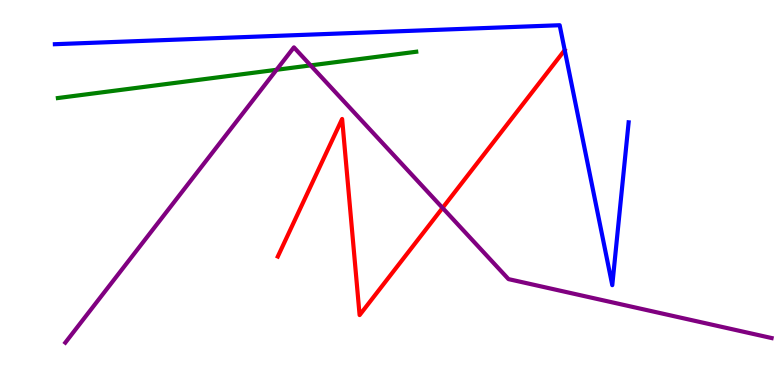[{'lines': ['blue', 'red'], 'intersections': []}, {'lines': ['green', 'red'], 'intersections': []}, {'lines': ['purple', 'red'], 'intersections': [{'x': 5.71, 'y': 4.6}]}, {'lines': ['blue', 'green'], 'intersections': []}, {'lines': ['blue', 'purple'], 'intersections': []}, {'lines': ['green', 'purple'], 'intersections': [{'x': 3.57, 'y': 8.19}, {'x': 4.01, 'y': 8.3}]}]